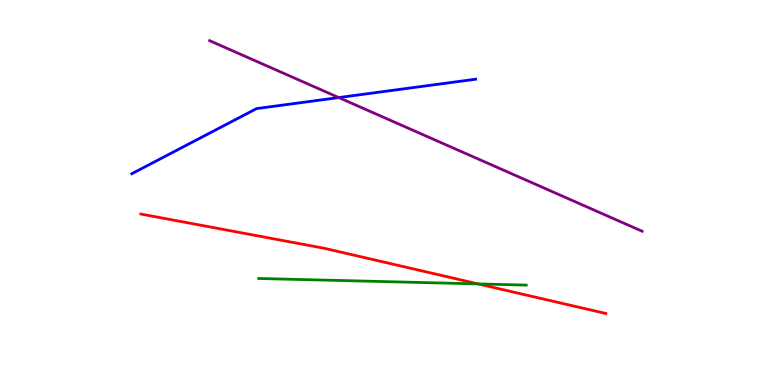[{'lines': ['blue', 'red'], 'intersections': []}, {'lines': ['green', 'red'], 'intersections': [{'x': 6.17, 'y': 2.63}]}, {'lines': ['purple', 'red'], 'intersections': []}, {'lines': ['blue', 'green'], 'intersections': []}, {'lines': ['blue', 'purple'], 'intersections': [{'x': 4.37, 'y': 7.47}]}, {'lines': ['green', 'purple'], 'intersections': []}]